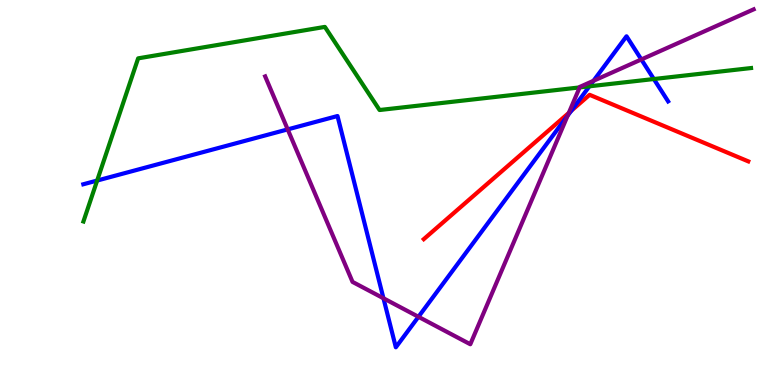[{'lines': ['blue', 'red'], 'intersections': [{'x': 7.37, 'y': 7.12}]}, {'lines': ['green', 'red'], 'intersections': []}, {'lines': ['purple', 'red'], 'intersections': [{'x': 7.34, 'y': 7.07}]}, {'lines': ['blue', 'green'], 'intersections': [{'x': 1.25, 'y': 5.31}, {'x': 7.61, 'y': 7.76}, {'x': 8.44, 'y': 7.95}]}, {'lines': ['blue', 'purple'], 'intersections': [{'x': 3.71, 'y': 6.64}, {'x': 4.95, 'y': 2.25}, {'x': 5.4, 'y': 1.77}, {'x': 7.32, 'y': 7.0}, {'x': 7.66, 'y': 7.9}, {'x': 8.28, 'y': 8.46}]}, {'lines': ['green', 'purple'], 'intersections': [{'x': 7.48, 'y': 7.73}]}]